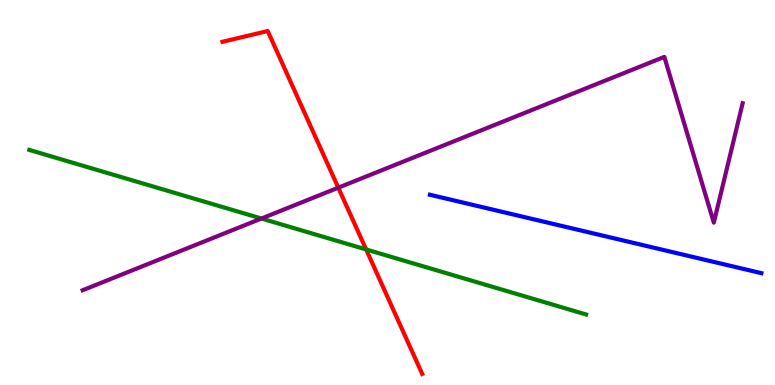[{'lines': ['blue', 'red'], 'intersections': []}, {'lines': ['green', 'red'], 'intersections': [{'x': 4.72, 'y': 3.52}]}, {'lines': ['purple', 'red'], 'intersections': [{'x': 4.37, 'y': 5.13}]}, {'lines': ['blue', 'green'], 'intersections': []}, {'lines': ['blue', 'purple'], 'intersections': []}, {'lines': ['green', 'purple'], 'intersections': [{'x': 3.37, 'y': 4.32}]}]